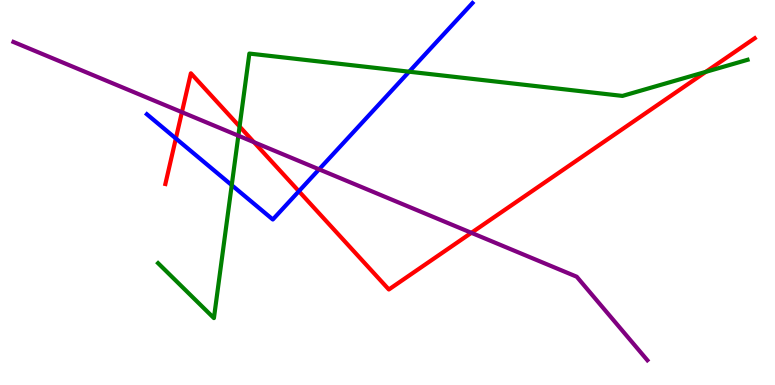[{'lines': ['blue', 'red'], 'intersections': [{'x': 2.27, 'y': 6.4}, {'x': 3.86, 'y': 5.03}]}, {'lines': ['green', 'red'], 'intersections': [{'x': 3.09, 'y': 6.71}, {'x': 9.11, 'y': 8.13}]}, {'lines': ['purple', 'red'], 'intersections': [{'x': 2.35, 'y': 7.09}, {'x': 3.28, 'y': 6.31}, {'x': 6.08, 'y': 3.95}]}, {'lines': ['blue', 'green'], 'intersections': [{'x': 2.99, 'y': 5.19}, {'x': 5.28, 'y': 8.14}]}, {'lines': ['blue', 'purple'], 'intersections': [{'x': 4.12, 'y': 5.6}]}, {'lines': ['green', 'purple'], 'intersections': [{'x': 3.08, 'y': 6.48}]}]